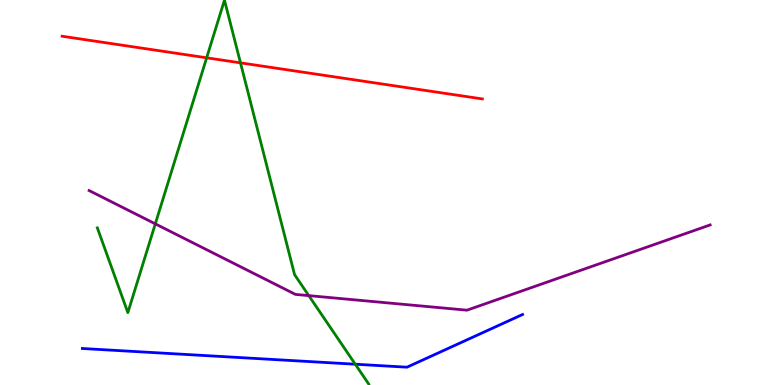[{'lines': ['blue', 'red'], 'intersections': []}, {'lines': ['green', 'red'], 'intersections': [{'x': 2.67, 'y': 8.5}, {'x': 3.1, 'y': 8.37}]}, {'lines': ['purple', 'red'], 'intersections': []}, {'lines': ['blue', 'green'], 'intersections': [{'x': 4.58, 'y': 0.54}]}, {'lines': ['blue', 'purple'], 'intersections': []}, {'lines': ['green', 'purple'], 'intersections': [{'x': 2.0, 'y': 4.19}, {'x': 3.98, 'y': 2.32}]}]